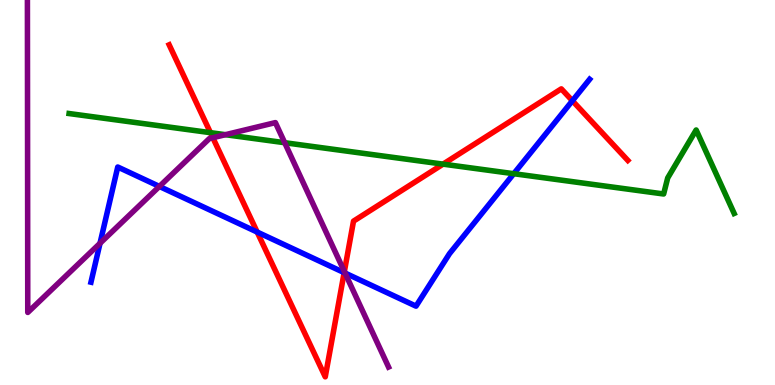[{'lines': ['blue', 'red'], 'intersections': [{'x': 3.32, 'y': 3.97}, {'x': 4.44, 'y': 2.92}, {'x': 7.39, 'y': 7.38}]}, {'lines': ['green', 'red'], 'intersections': [{'x': 2.72, 'y': 6.55}, {'x': 5.72, 'y': 5.74}]}, {'lines': ['purple', 'red'], 'intersections': [{'x': 2.75, 'y': 6.42}, {'x': 4.44, 'y': 2.95}]}, {'lines': ['blue', 'green'], 'intersections': [{'x': 6.63, 'y': 5.49}]}, {'lines': ['blue', 'purple'], 'intersections': [{'x': 1.29, 'y': 3.68}, {'x': 2.06, 'y': 5.16}, {'x': 4.45, 'y': 2.91}]}, {'lines': ['green', 'purple'], 'intersections': [{'x': 2.91, 'y': 6.5}, {'x': 3.67, 'y': 6.29}]}]